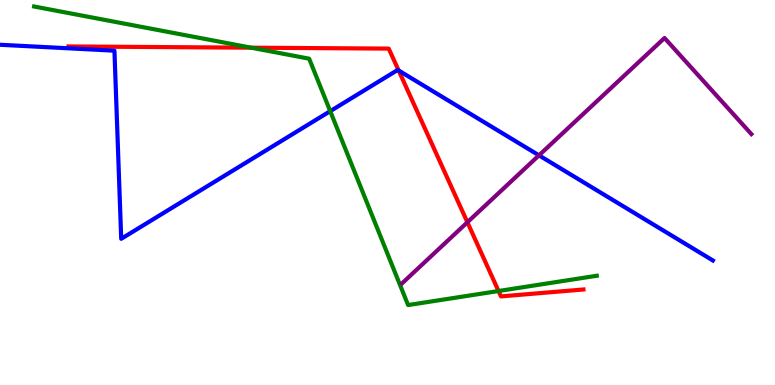[{'lines': ['blue', 'red'], 'intersections': [{'x': 5.14, 'y': 8.17}]}, {'lines': ['green', 'red'], 'intersections': [{'x': 3.24, 'y': 8.76}, {'x': 6.43, 'y': 2.44}]}, {'lines': ['purple', 'red'], 'intersections': [{'x': 6.03, 'y': 4.23}]}, {'lines': ['blue', 'green'], 'intersections': [{'x': 4.26, 'y': 7.11}]}, {'lines': ['blue', 'purple'], 'intersections': [{'x': 6.95, 'y': 5.96}]}, {'lines': ['green', 'purple'], 'intersections': []}]